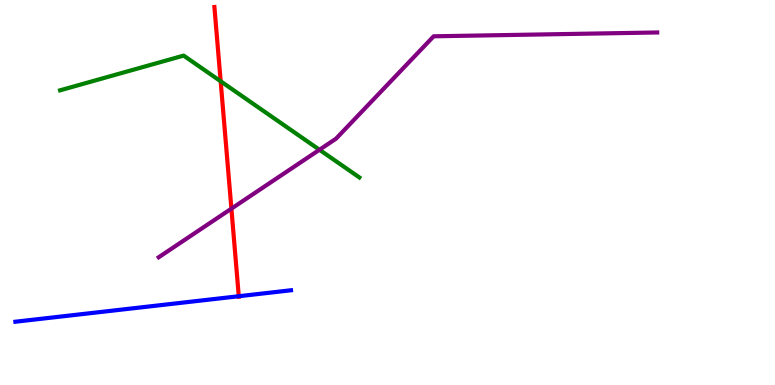[{'lines': ['blue', 'red'], 'intersections': [{'x': 3.08, 'y': 2.31}]}, {'lines': ['green', 'red'], 'intersections': [{'x': 2.85, 'y': 7.89}]}, {'lines': ['purple', 'red'], 'intersections': [{'x': 2.99, 'y': 4.58}]}, {'lines': ['blue', 'green'], 'intersections': []}, {'lines': ['blue', 'purple'], 'intersections': []}, {'lines': ['green', 'purple'], 'intersections': [{'x': 4.12, 'y': 6.11}]}]